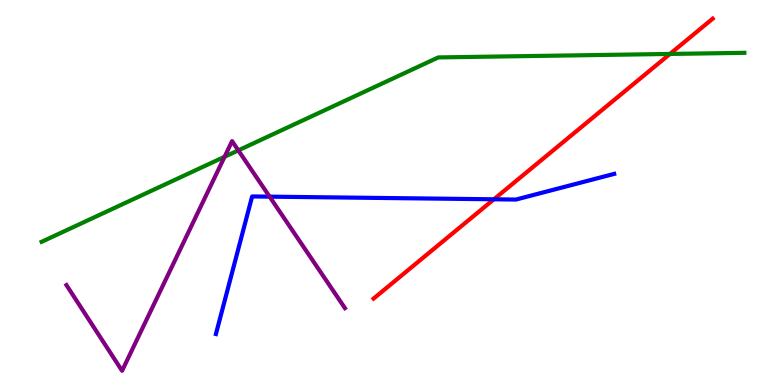[{'lines': ['blue', 'red'], 'intersections': [{'x': 6.37, 'y': 4.82}]}, {'lines': ['green', 'red'], 'intersections': [{'x': 8.64, 'y': 8.6}]}, {'lines': ['purple', 'red'], 'intersections': []}, {'lines': ['blue', 'green'], 'intersections': []}, {'lines': ['blue', 'purple'], 'intersections': [{'x': 3.48, 'y': 4.89}]}, {'lines': ['green', 'purple'], 'intersections': [{'x': 2.9, 'y': 5.93}, {'x': 3.08, 'y': 6.09}]}]